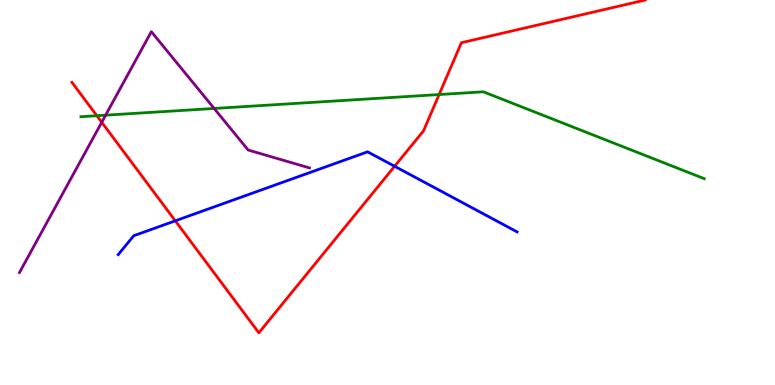[{'lines': ['blue', 'red'], 'intersections': [{'x': 2.26, 'y': 4.26}, {'x': 5.09, 'y': 5.68}]}, {'lines': ['green', 'red'], 'intersections': [{'x': 1.25, 'y': 6.99}, {'x': 5.67, 'y': 7.54}]}, {'lines': ['purple', 'red'], 'intersections': [{'x': 1.31, 'y': 6.82}]}, {'lines': ['blue', 'green'], 'intersections': []}, {'lines': ['blue', 'purple'], 'intersections': []}, {'lines': ['green', 'purple'], 'intersections': [{'x': 1.36, 'y': 7.01}, {'x': 2.76, 'y': 7.18}]}]